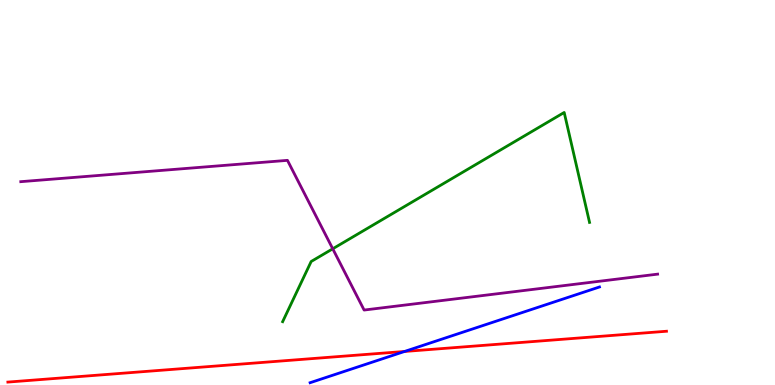[{'lines': ['blue', 'red'], 'intersections': [{'x': 5.22, 'y': 0.871}]}, {'lines': ['green', 'red'], 'intersections': []}, {'lines': ['purple', 'red'], 'intersections': []}, {'lines': ['blue', 'green'], 'intersections': []}, {'lines': ['blue', 'purple'], 'intersections': []}, {'lines': ['green', 'purple'], 'intersections': [{'x': 4.29, 'y': 3.54}]}]